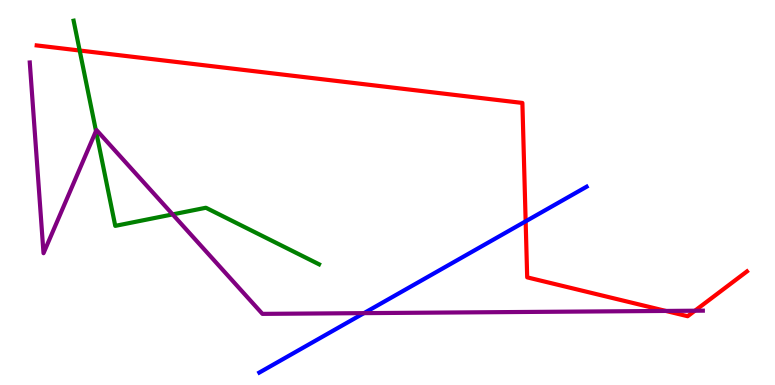[{'lines': ['blue', 'red'], 'intersections': [{'x': 6.78, 'y': 4.25}]}, {'lines': ['green', 'red'], 'intersections': [{'x': 1.03, 'y': 8.69}]}, {'lines': ['purple', 'red'], 'intersections': [{'x': 8.59, 'y': 1.92}, {'x': 8.97, 'y': 1.93}]}, {'lines': ['blue', 'green'], 'intersections': []}, {'lines': ['blue', 'purple'], 'intersections': [{'x': 4.7, 'y': 1.87}]}, {'lines': ['green', 'purple'], 'intersections': [{'x': 1.24, 'y': 6.6}, {'x': 2.23, 'y': 4.43}]}]